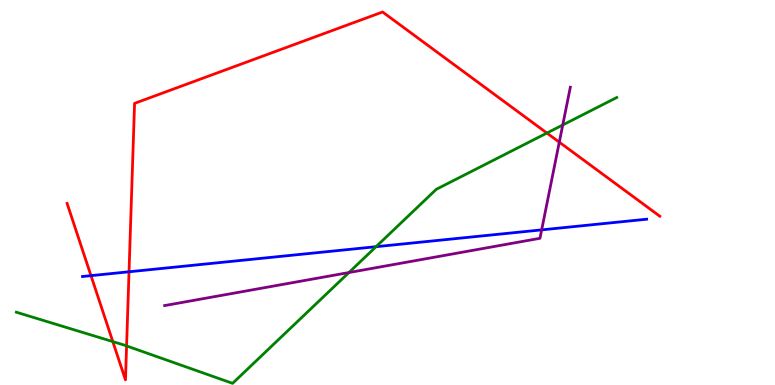[{'lines': ['blue', 'red'], 'intersections': [{'x': 1.17, 'y': 2.84}, {'x': 1.66, 'y': 2.94}]}, {'lines': ['green', 'red'], 'intersections': [{'x': 1.46, 'y': 1.13}, {'x': 1.63, 'y': 1.02}, {'x': 7.06, 'y': 6.54}]}, {'lines': ['purple', 'red'], 'intersections': [{'x': 7.22, 'y': 6.31}]}, {'lines': ['blue', 'green'], 'intersections': [{'x': 4.85, 'y': 3.59}]}, {'lines': ['blue', 'purple'], 'intersections': [{'x': 6.99, 'y': 4.03}]}, {'lines': ['green', 'purple'], 'intersections': [{'x': 4.5, 'y': 2.92}, {'x': 7.26, 'y': 6.75}]}]